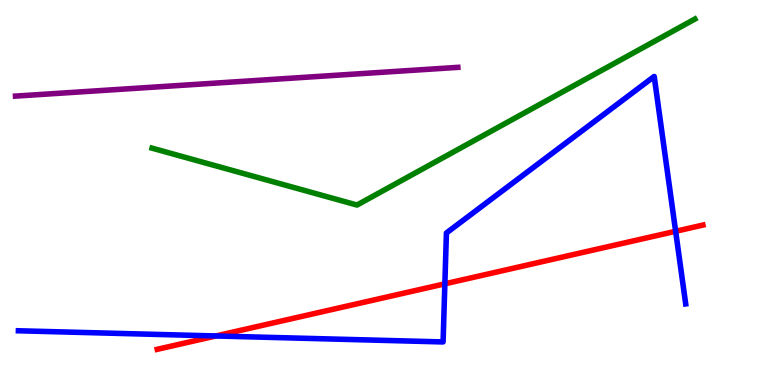[{'lines': ['blue', 'red'], 'intersections': [{'x': 2.79, 'y': 1.27}, {'x': 5.74, 'y': 2.63}, {'x': 8.72, 'y': 3.99}]}, {'lines': ['green', 'red'], 'intersections': []}, {'lines': ['purple', 'red'], 'intersections': []}, {'lines': ['blue', 'green'], 'intersections': []}, {'lines': ['blue', 'purple'], 'intersections': []}, {'lines': ['green', 'purple'], 'intersections': []}]